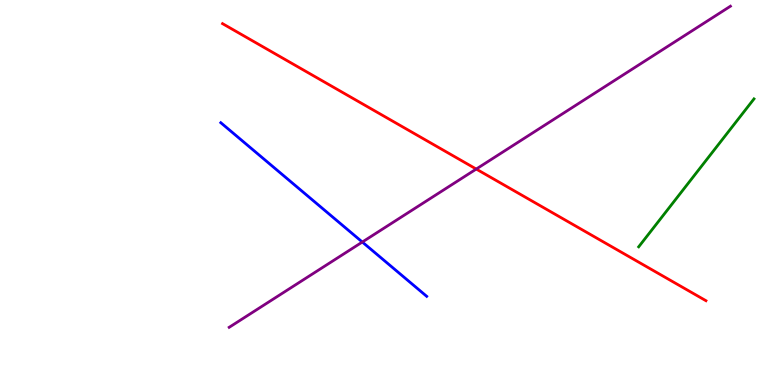[{'lines': ['blue', 'red'], 'intersections': []}, {'lines': ['green', 'red'], 'intersections': []}, {'lines': ['purple', 'red'], 'intersections': [{'x': 6.15, 'y': 5.61}]}, {'lines': ['blue', 'green'], 'intersections': []}, {'lines': ['blue', 'purple'], 'intersections': [{'x': 4.68, 'y': 3.71}]}, {'lines': ['green', 'purple'], 'intersections': []}]